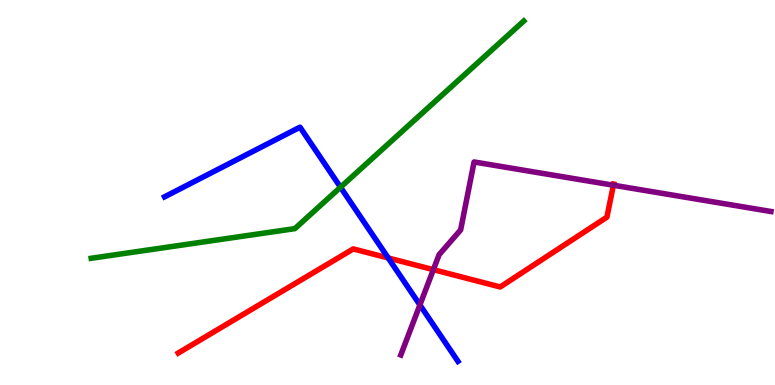[{'lines': ['blue', 'red'], 'intersections': [{'x': 5.01, 'y': 3.3}]}, {'lines': ['green', 'red'], 'intersections': []}, {'lines': ['purple', 'red'], 'intersections': [{'x': 5.59, 'y': 3.0}, {'x': 7.91, 'y': 5.19}]}, {'lines': ['blue', 'green'], 'intersections': [{'x': 4.39, 'y': 5.14}]}, {'lines': ['blue', 'purple'], 'intersections': [{'x': 5.42, 'y': 2.08}]}, {'lines': ['green', 'purple'], 'intersections': []}]